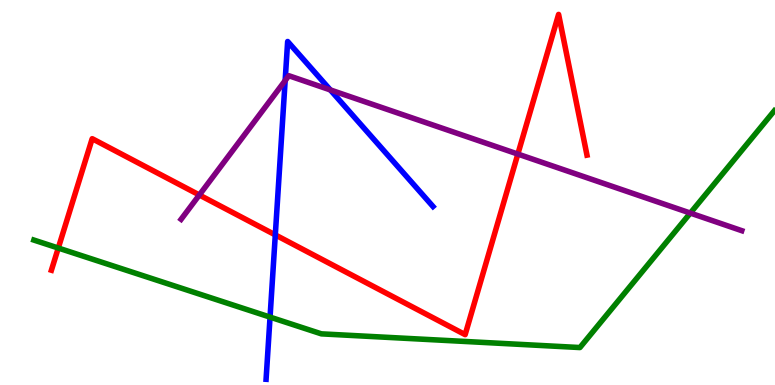[{'lines': ['blue', 'red'], 'intersections': [{'x': 3.55, 'y': 3.9}]}, {'lines': ['green', 'red'], 'intersections': [{'x': 0.752, 'y': 3.56}]}, {'lines': ['purple', 'red'], 'intersections': [{'x': 2.57, 'y': 4.94}, {'x': 6.68, 'y': 6.0}]}, {'lines': ['blue', 'green'], 'intersections': [{'x': 3.48, 'y': 1.76}]}, {'lines': ['blue', 'purple'], 'intersections': [{'x': 3.68, 'y': 7.91}, {'x': 4.26, 'y': 7.66}]}, {'lines': ['green', 'purple'], 'intersections': [{'x': 8.91, 'y': 4.47}]}]